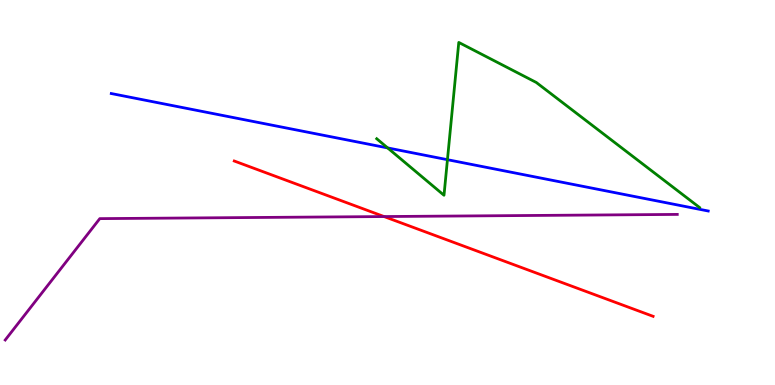[{'lines': ['blue', 'red'], 'intersections': []}, {'lines': ['green', 'red'], 'intersections': []}, {'lines': ['purple', 'red'], 'intersections': [{'x': 4.96, 'y': 4.38}]}, {'lines': ['blue', 'green'], 'intersections': [{'x': 5.0, 'y': 6.16}, {'x': 5.77, 'y': 5.85}]}, {'lines': ['blue', 'purple'], 'intersections': []}, {'lines': ['green', 'purple'], 'intersections': []}]